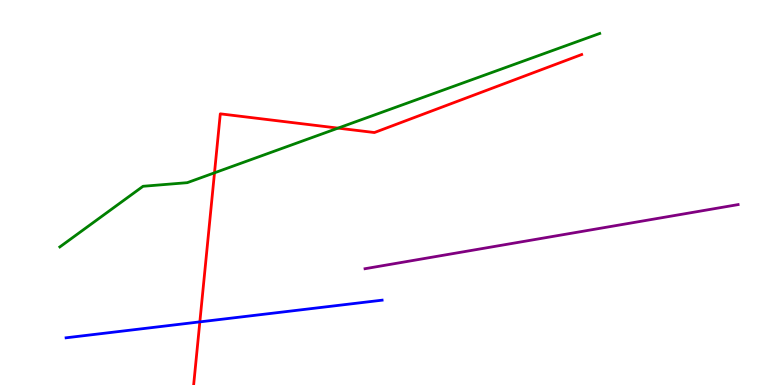[{'lines': ['blue', 'red'], 'intersections': [{'x': 2.58, 'y': 1.64}]}, {'lines': ['green', 'red'], 'intersections': [{'x': 2.77, 'y': 5.51}, {'x': 4.36, 'y': 6.67}]}, {'lines': ['purple', 'red'], 'intersections': []}, {'lines': ['blue', 'green'], 'intersections': []}, {'lines': ['blue', 'purple'], 'intersections': []}, {'lines': ['green', 'purple'], 'intersections': []}]